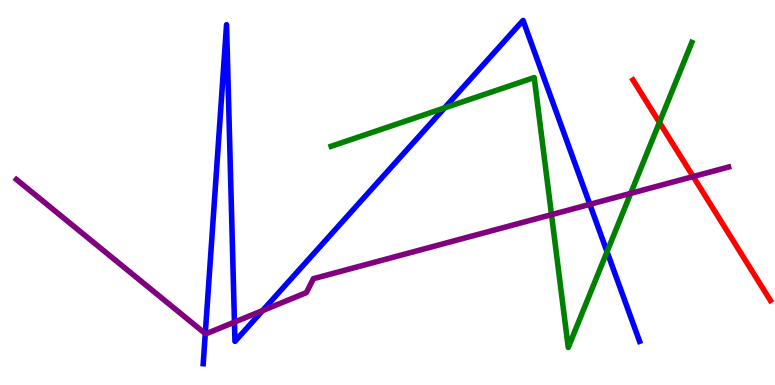[{'lines': ['blue', 'red'], 'intersections': []}, {'lines': ['green', 'red'], 'intersections': [{'x': 8.51, 'y': 6.82}]}, {'lines': ['purple', 'red'], 'intersections': [{'x': 8.94, 'y': 5.41}]}, {'lines': ['blue', 'green'], 'intersections': [{'x': 5.74, 'y': 7.2}, {'x': 7.83, 'y': 3.46}]}, {'lines': ['blue', 'purple'], 'intersections': [{'x': 2.65, 'y': 1.34}, {'x': 3.03, 'y': 1.63}, {'x': 3.39, 'y': 1.93}, {'x': 7.61, 'y': 4.69}]}, {'lines': ['green', 'purple'], 'intersections': [{'x': 7.12, 'y': 4.42}, {'x': 8.14, 'y': 4.98}]}]